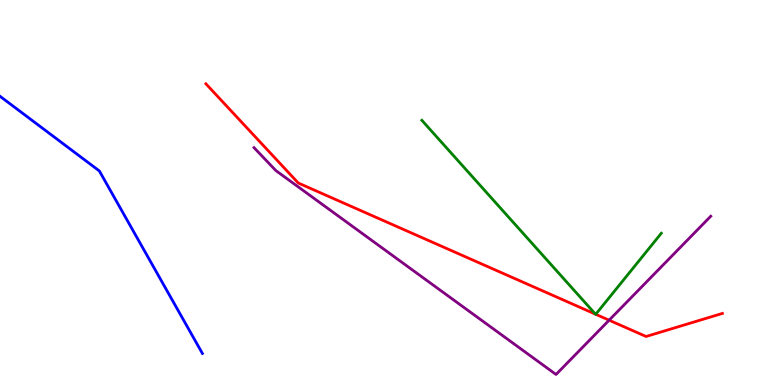[{'lines': ['blue', 'red'], 'intersections': []}, {'lines': ['green', 'red'], 'intersections': [{'x': 7.68, 'y': 1.84}, {'x': 7.69, 'y': 1.84}]}, {'lines': ['purple', 'red'], 'intersections': [{'x': 7.86, 'y': 1.68}]}, {'lines': ['blue', 'green'], 'intersections': []}, {'lines': ['blue', 'purple'], 'intersections': []}, {'lines': ['green', 'purple'], 'intersections': []}]